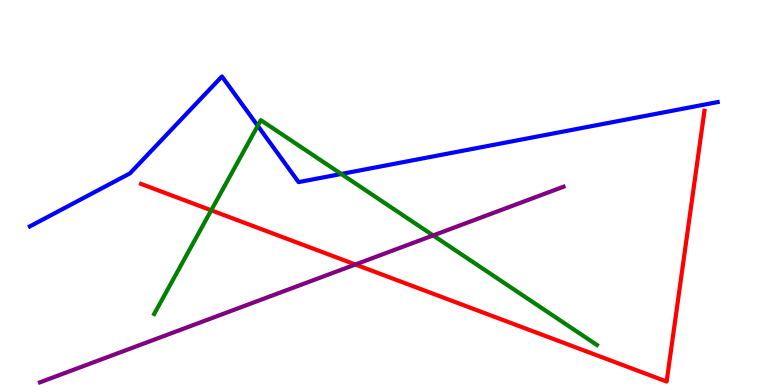[{'lines': ['blue', 'red'], 'intersections': []}, {'lines': ['green', 'red'], 'intersections': [{'x': 2.73, 'y': 4.54}]}, {'lines': ['purple', 'red'], 'intersections': [{'x': 4.59, 'y': 3.13}]}, {'lines': ['blue', 'green'], 'intersections': [{'x': 3.33, 'y': 6.73}, {'x': 4.4, 'y': 5.48}]}, {'lines': ['blue', 'purple'], 'intersections': []}, {'lines': ['green', 'purple'], 'intersections': [{'x': 5.59, 'y': 3.88}]}]